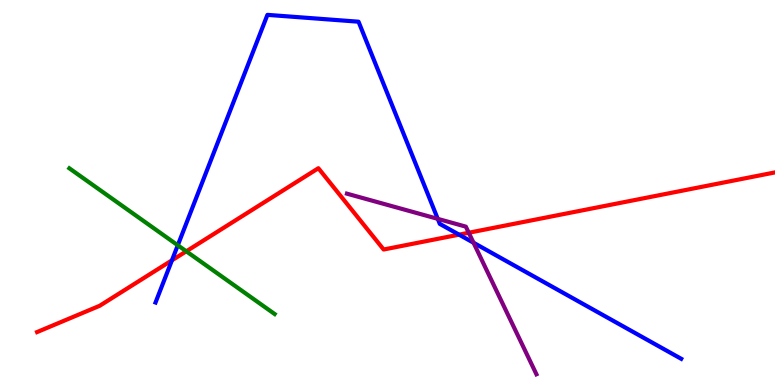[{'lines': ['blue', 'red'], 'intersections': [{'x': 2.22, 'y': 3.24}, {'x': 5.92, 'y': 3.91}]}, {'lines': ['green', 'red'], 'intersections': [{'x': 2.4, 'y': 3.47}]}, {'lines': ['purple', 'red'], 'intersections': [{'x': 6.05, 'y': 3.95}]}, {'lines': ['blue', 'green'], 'intersections': [{'x': 2.29, 'y': 3.63}]}, {'lines': ['blue', 'purple'], 'intersections': [{'x': 5.65, 'y': 4.32}, {'x': 6.11, 'y': 3.7}]}, {'lines': ['green', 'purple'], 'intersections': []}]